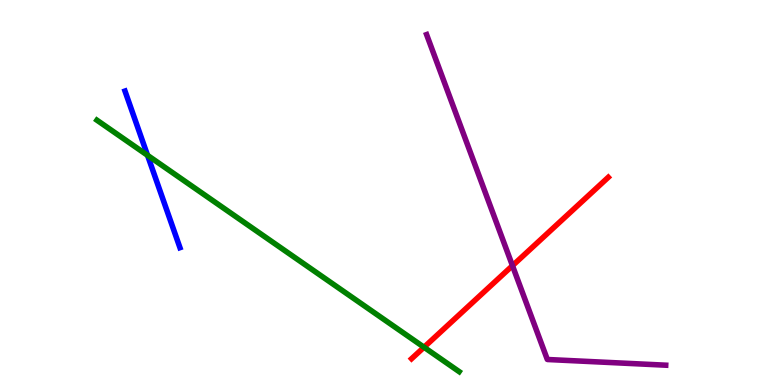[{'lines': ['blue', 'red'], 'intersections': []}, {'lines': ['green', 'red'], 'intersections': [{'x': 5.47, 'y': 0.981}]}, {'lines': ['purple', 'red'], 'intersections': [{'x': 6.61, 'y': 3.1}]}, {'lines': ['blue', 'green'], 'intersections': [{'x': 1.9, 'y': 5.97}]}, {'lines': ['blue', 'purple'], 'intersections': []}, {'lines': ['green', 'purple'], 'intersections': []}]